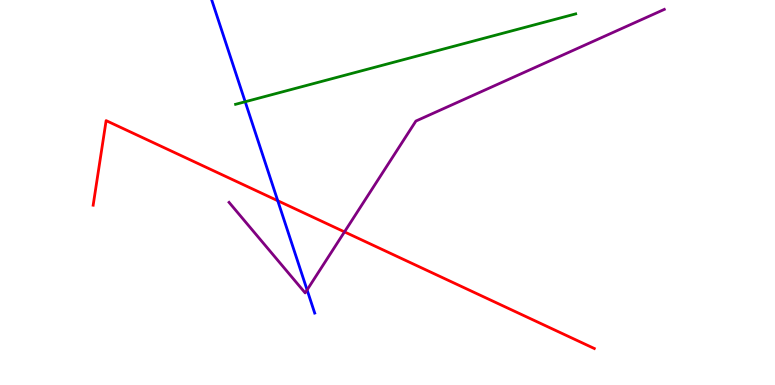[{'lines': ['blue', 'red'], 'intersections': [{'x': 3.58, 'y': 4.79}]}, {'lines': ['green', 'red'], 'intersections': []}, {'lines': ['purple', 'red'], 'intersections': [{'x': 4.45, 'y': 3.98}]}, {'lines': ['blue', 'green'], 'intersections': [{'x': 3.16, 'y': 7.36}]}, {'lines': ['blue', 'purple'], 'intersections': [{'x': 3.96, 'y': 2.47}]}, {'lines': ['green', 'purple'], 'intersections': []}]